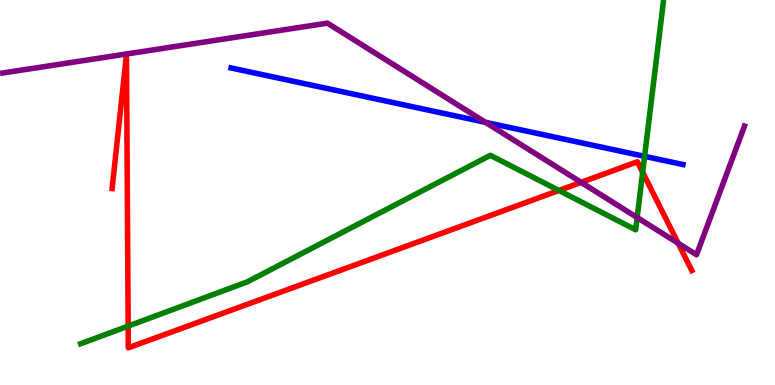[{'lines': ['blue', 'red'], 'intersections': []}, {'lines': ['green', 'red'], 'intersections': [{'x': 1.65, 'y': 1.53}, {'x': 7.21, 'y': 5.05}, {'x': 8.29, 'y': 5.53}]}, {'lines': ['purple', 'red'], 'intersections': [{'x': 7.5, 'y': 5.26}, {'x': 8.75, 'y': 3.68}]}, {'lines': ['blue', 'green'], 'intersections': [{'x': 8.32, 'y': 5.94}]}, {'lines': ['blue', 'purple'], 'intersections': [{'x': 6.26, 'y': 6.82}]}, {'lines': ['green', 'purple'], 'intersections': [{'x': 8.22, 'y': 4.35}]}]